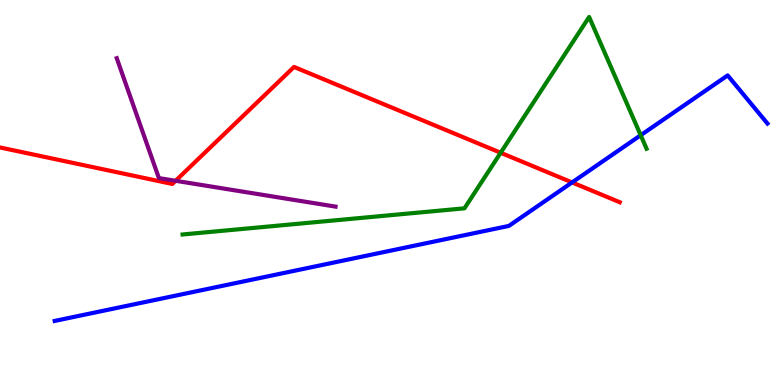[{'lines': ['blue', 'red'], 'intersections': [{'x': 7.38, 'y': 5.26}]}, {'lines': ['green', 'red'], 'intersections': [{'x': 6.46, 'y': 6.03}]}, {'lines': ['purple', 'red'], 'intersections': [{'x': 2.27, 'y': 5.3}]}, {'lines': ['blue', 'green'], 'intersections': [{'x': 8.27, 'y': 6.49}]}, {'lines': ['blue', 'purple'], 'intersections': []}, {'lines': ['green', 'purple'], 'intersections': []}]